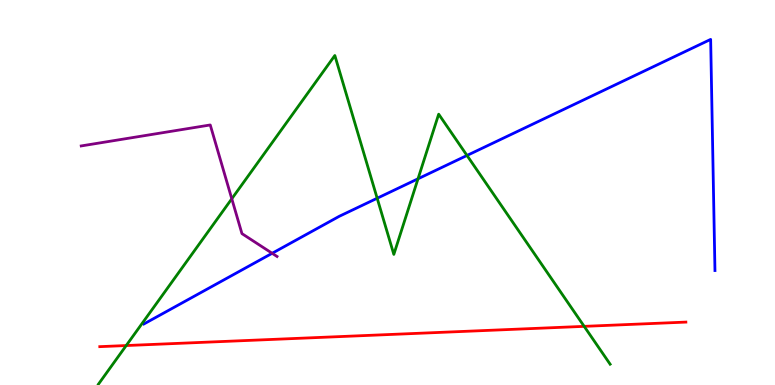[{'lines': ['blue', 'red'], 'intersections': []}, {'lines': ['green', 'red'], 'intersections': [{'x': 1.63, 'y': 1.02}, {'x': 7.54, 'y': 1.52}]}, {'lines': ['purple', 'red'], 'intersections': []}, {'lines': ['blue', 'green'], 'intersections': [{'x': 4.87, 'y': 4.85}, {'x': 5.39, 'y': 5.36}, {'x': 6.03, 'y': 5.96}]}, {'lines': ['blue', 'purple'], 'intersections': [{'x': 3.51, 'y': 3.42}]}, {'lines': ['green', 'purple'], 'intersections': [{'x': 2.99, 'y': 4.84}]}]